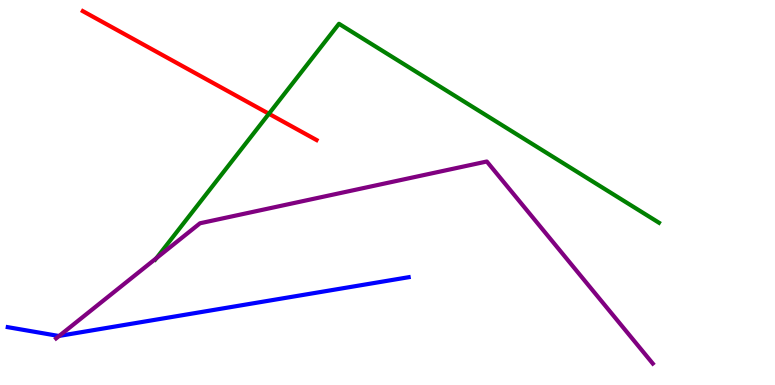[{'lines': ['blue', 'red'], 'intersections': []}, {'lines': ['green', 'red'], 'intersections': [{'x': 3.47, 'y': 7.05}]}, {'lines': ['purple', 'red'], 'intersections': []}, {'lines': ['blue', 'green'], 'intersections': []}, {'lines': ['blue', 'purple'], 'intersections': [{'x': 0.764, 'y': 1.28}]}, {'lines': ['green', 'purple'], 'intersections': [{'x': 2.02, 'y': 3.29}]}]